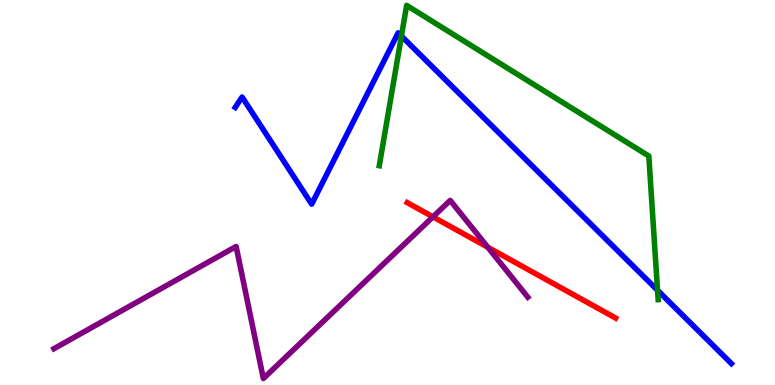[{'lines': ['blue', 'red'], 'intersections': []}, {'lines': ['green', 'red'], 'intersections': []}, {'lines': ['purple', 'red'], 'intersections': [{'x': 5.59, 'y': 4.37}, {'x': 6.29, 'y': 3.58}]}, {'lines': ['blue', 'green'], 'intersections': [{'x': 5.18, 'y': 9.06}, {'x': 8.48, 'y': 2.46}]}, {'lines': ['blue', 'purple'], 'intersections': []}, {'lines': ['green', 'purple'], 'intersections': []}]